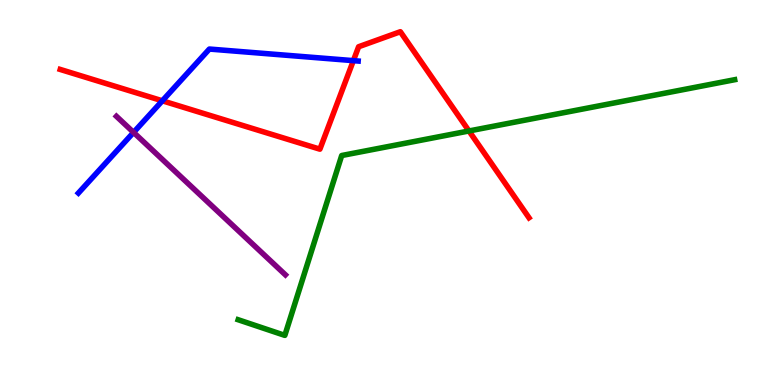[{'lines': ['blue', 'red'], 'intersections': [{'x': 2.09, 'y': 7.38}, {'x': 4.56, 'y': 8.42}]}, {'lines': ['green', 'red'], 'intersections': [{'x': 6.05, 'y': 6.6}]}, {'lines': ['purple', 'red'], 'intersections': []}, {'lines': ['blue', 'green'], 'intersections': []}, {'lines': ['blue', 'purple'], 'intersections': [{'x': 1.72, 'y': 6.56}]}, {'lines': ['green', 'purple'], 'intersections': []}]